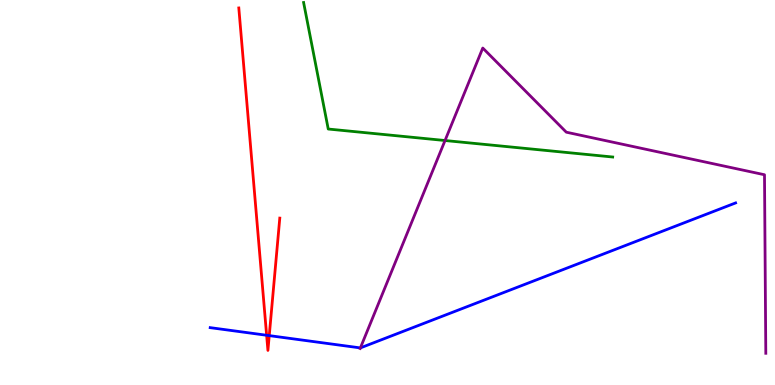[{'lines': ['blue', 'red'], 'intersections': [{'x': 3.44, 'y': 1.29}, {'x': 3.47, 'y': 1.28}]}, {'lines': ['green', 'red'], 'intersections': []}, {'lines': ['purple', 'red'], 'intersections': []}, {'lines': ['blue', 'green'], 'intersections': []}, {'lines': ['blue', 'purple'], 'intersections': [{'x': 4.65, 'y': 0.964}]}, {'lines': ['green', 'purple'], 'intersections': [{'x': 5.74, 'y': 6.35}]}]